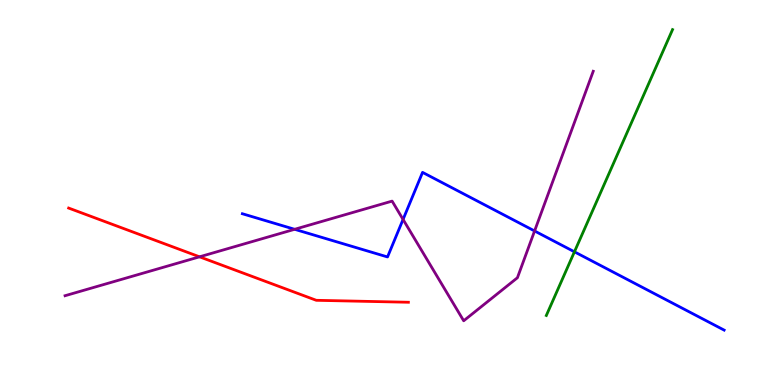[{'lines': ['blue', 'red'], 'intersections': []}, {'lines': ['green', 'red'], 'intersections': []}, {'lines': ['purple', 'red'], 'intersections': [{'x': 2.57, 'y': 3.33}]}, {'lines': ['blue', 'green'], 'intersections': [{'x': 7.41, 'y': 3.46}]}, {'lines': ['blue', 'purple'], 'intersections': [{'x': 3.8, 'y': 4.04}, {'x': 5.2, 'y': 4.3}, {'x': 6.9, 'y': 4.0}]}, {'lines': ['green', 'purple'], 'intersections': []}]